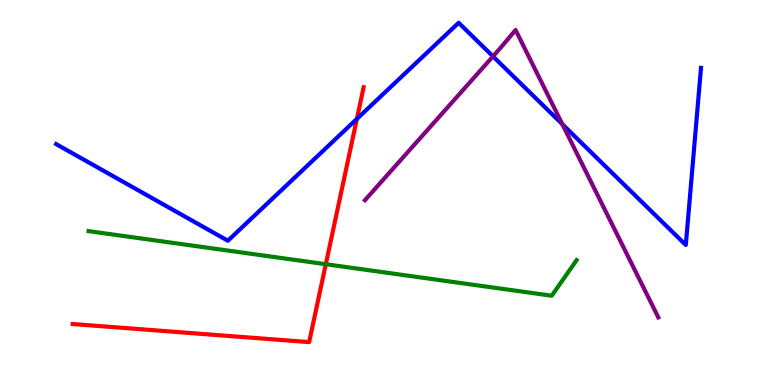[{'lines': ['blue', 'red'], 'intersections': [{'x': 4.6, 'y': 6.91}]}, {'lines': ['green', 'red'], 'intersections': [{'x': 4.2, 'y': 3.14}]}, {'lines': ['purple', 'red'], 'intersections': []}, {'lines': ['blue', 'green'], 'intersections': []}, {'lines': ['blue', 'purple'], 'intersections': [{'x': 6.36, 'y': 8.54}, {'x': 7.26, 'y': 6.77}]}, {'lines': ['green', 'purple'], 'intersections': []}]